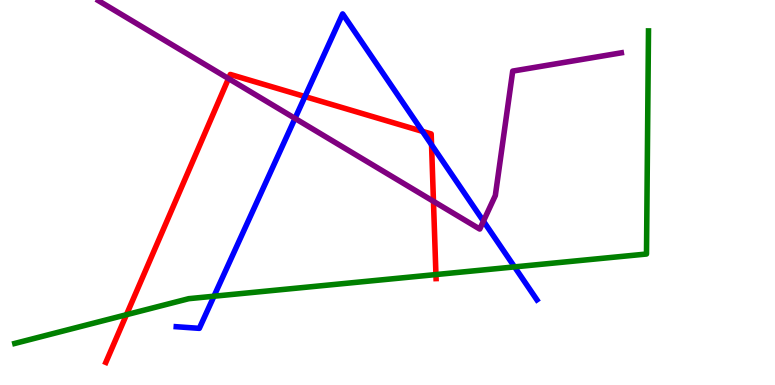[{'lines': ['blue', 'red'], 'intersections': [{'x': 3.93, 'y': 7.49}, {'x': 5.45, 'y': 6.59}, {'x': 5.57, 'y': 6.24}]}, {'lines': ['green', 'red'], 'intersections': [{'x': 1.63, 'y': 1.83}, {'x': 5.62, 'y': 2.87}]}, {'lines': ['purple', 'red'], 'intersections': [{'x': 2.95, 'y': 7.96}, {'x': 5.59, 'y': 4.77}]}, {'lines': ['blue', 'green'], 'intersections': [{'x': 2.76, 'y': 2.31}, {'x': 6.64, 'y': 3.07}]}, {'lines': ['blue', 'purple'], 'intersections': [{'x': 3.81, 'y': 6.92}, {'x': 6.24, 'y': 4.26}]}, {'lines': ['green', 'purple'], 'intersections': []}]